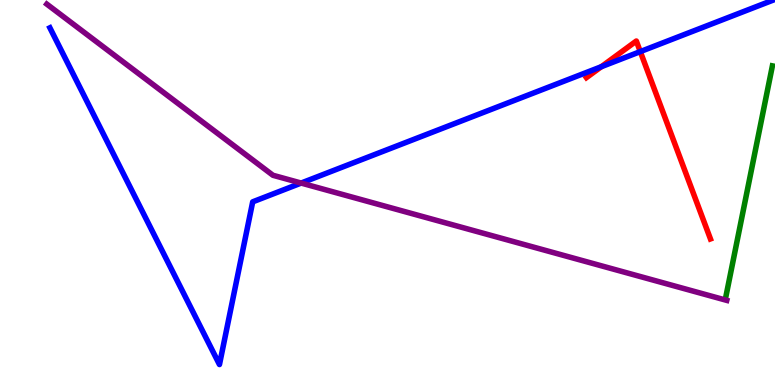[{'lines': ['blue', 'red'], 'intersections': [{'x': 7.76, 'y': 8.27}, {'x': 8.26, 'y': 8.66}]}, {'lines': ['green', 'red'], 'intersections': []}, {'lines': ['purple', 'red'], 'intersections': []}, {'lines': ['blue', 'green'], 'intersections': []}, {'lines': ['blue', 'purple'], 'intersections': [{'x': 3.89, 'y': 5.25}]}, {'lines': ['green', 'purple'], 'intersections': []}]